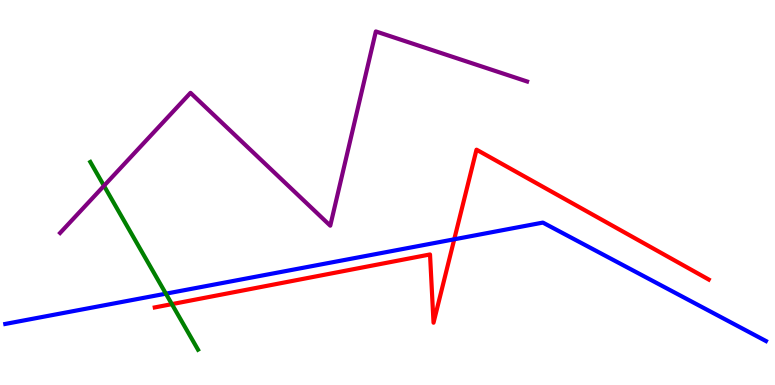[{'lines': ['blue', 'red'], 'intersections': [{'x': 5.86, 'y': 3.78}]}, {'lines': ['green', 'red'], 'intersections': [{'x': 2.22, 'y': 2.1}]}, {'lines': ['purple', 'red'], 'intersections': []}, {'lines': ['blue', 'green'], 'intersections': [{'x': 2.14, 'y': 2.37}]}, {'lines': ['blue', 'purple'], 'intersections': []}, {'lines': ['green', 'purple'], 'intersections': [{'x': 1.34, 'y': 5.17}]}]